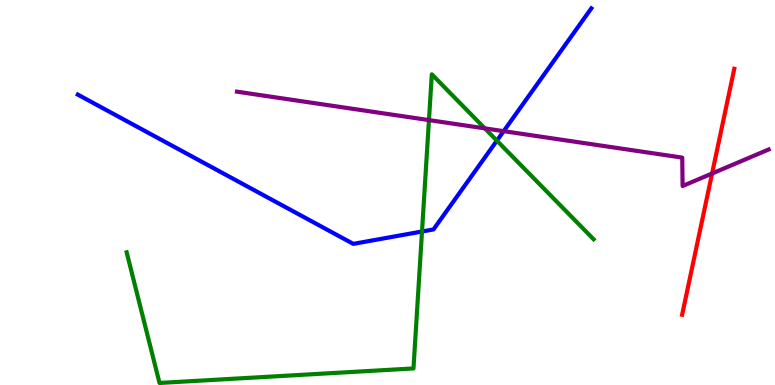[{'lines': ['blue', 'red'], 'intersections': []}, {'lines': ['green', 'red'], 'intersections': []}, {'lines': ['purple', 'red'], 'intersections': [{'x': 9.19, 'y': 5.49}]}, {'lines': ['blue', 'green'], 'intersections': [{'x': 5.45, 'y': 3.99}, {'x': 6.41, 'y': 6.35}]}, {'lines': ['blue', 'purple'], 'intersections': [{'x': 6.5, 'y': 6.59}]}, {'lines': ['green', 'purple'], 'intersections': [{'x': 5.53, 'y': 6.88}, {'x': 6.26, 'y': 6.67}]}]